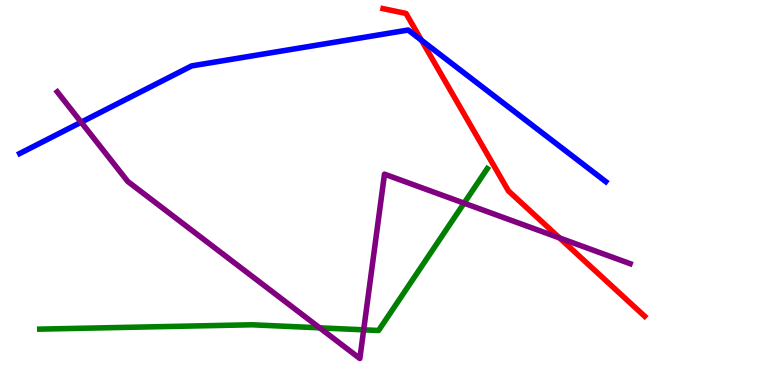[{'lines': ['blue', 'red'], 'intersections': [{'x': 5.44, 'y': 8.95}]}, {'lines': ['green', 'red'], 'intersections': []}, {'lines': ['purple', 'red'], 'intersections': [{'x': 7.22, 'y': 3.82}]}, {'lines': ['blue', 'green'], 'intersections': []}, {'lines': ['blue', 'purple'], 'intersections': [{'x': 1.05, 'y': 6.83}]}, {'lines': ['green', 'purple'], 'intersections': [{'x': 4.12, 'y': 1.48}, {'x': 4.69, 'y': 1.43}, {'x': 5.99, 'y': 4.72}]}]